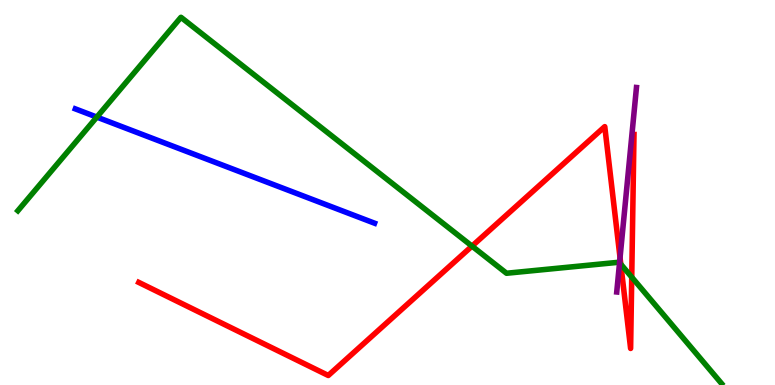[{'lines': ['blue', 'red'], 'intersections': []}, {'lines': ['green', 'red'], 'intersections': [{'x': 6.09, 'y': 3.61}, {'x': 8.01, 'y': 3.14}, {'x': 8.15, 'y': 2.8}]}, {'lines': ['purple', 'red'], 'intersections': [{'x': 8.0, 'y': 3.31}]}, {'lines': ['blue', 'green'], 'intersections': [{'x': 1.25, 'y': 6.96}]}, {'lines': ['blue', 'purple'], 'intersections': []}, {'lines': ['green', 'purple'], 'intersections': [{'x': 7.99, 'y': 3.18}]}]